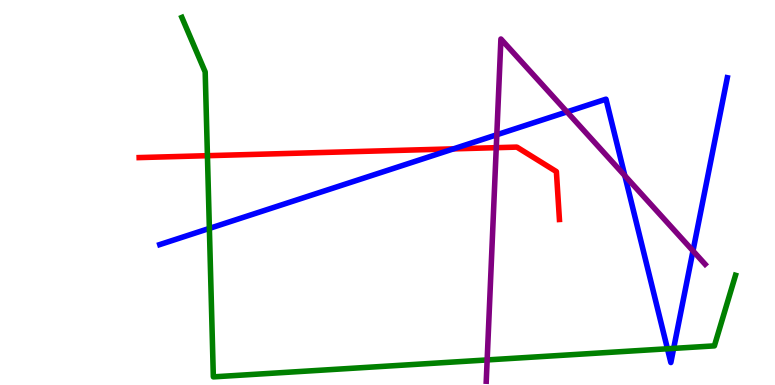[{'lines': ['blue', 'red'], 'intersections': [{'x': 5.85, 'y': 6.13}]}, {'lines': ['green', 'red'], 'intersections': [{'x': 2.68, 'y': 5.96}]}, {'lines': ['purple', 'red'], 'intersections': [{'x': 6.4, 'y': 6.16}]}, {'lines': ['blue', 'green'], 'intersections': [{'x': 2.7, 'y': 4.07}, {'x': 8.61, 'y': 0.941}, {'x': 8.69, 'y': 0.951}]}, {'lines': ['blue', 'purple'], 'intersections': [{'x': 6.41, 'y': 6.5}, {'x': 7.32, 'y': 7.09}, {'x': 8.06, 'y': 5.44}, {'x': 8.94, 'y': 3.48}]}, {'lines': ['green', 'purple'], 'intersections': [{'x': 6.29, 'y': 0.651}]}]